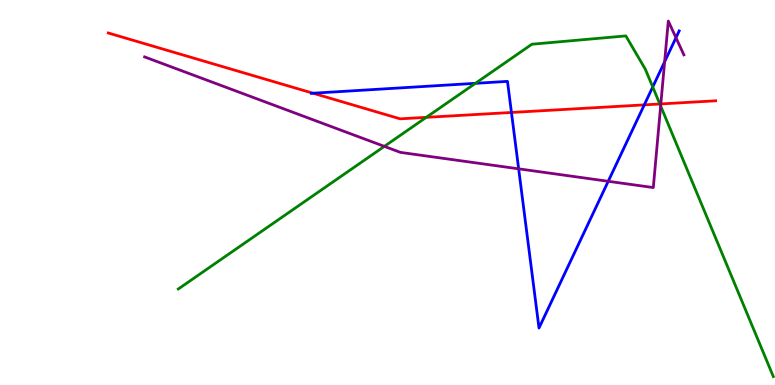[{'lines': ['blue', 'red'], 'intersections': [{'x': 4.04, 'y': 7.58}, {'x': 6.6, 'y': 7.08}, {'x': 8.31, 'y': 7.28}]}, {'lines': ['green', 'red'], 'intersections': [{'x': 5.5, 'y': 6.95}, {'x': 8.51, 'y': 7.3}]}, {'lines': ['purple', 'red'], 'intersections': [{'x': 8.53, 'y': 7.3}]}, {'lines': ['blue', 'green'], 'intersections': [{'x': 6.13, 'y': 7.84}, {'x': 8.42, 'y': 7.74}]}, {'lines': ['blue', 'purple'], 'intersections': [{'x': 6.69, 'y': 5.61}, {'x': 7.85, 'y': 5.29}, {'x': 8.58, 'y': 8.4}, {'x': 8.72, 'y': 9.02}]}, {'lines': ['green', 'purple'], 'intersections': [{'x': 4.96, 'y': 6.2}, {'x': 8.52, 'y': 7.25}]}]